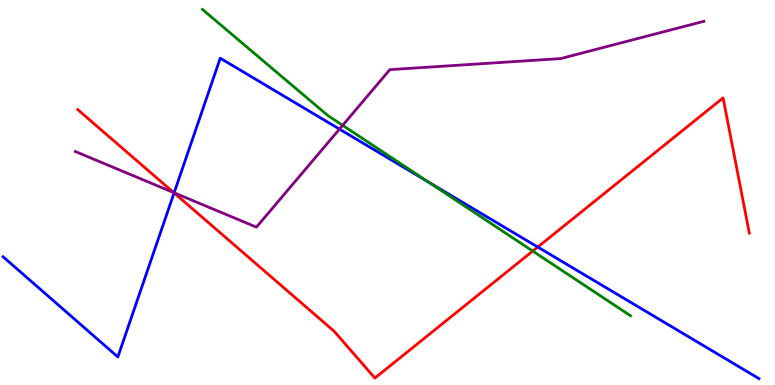[{'lines': ['blue', 'red'], 'intersections': [{'x': 2.25, 'y': 4.99}, {'x': 6.94, 'y': 3.58}]}, {'lines': ['green', 'red'], 'intersections': [{'x': 6.87, 'y': 3.48}]}, {'lines': ['purple', 'red'], 'intersections': [{'x': 2.24, 'y': 5.0}]}, {'lines': ['blue', 'green'], 'intersections': [{'x': 5.52, 'y': 5.28}]}, {'lines': ['blue', 'purple'], 'intersections': [{'x': 2.25, 'y': 4.99}, {'x': 4.38, 'y': 6.65}]}, {'lines': ['green', 'purple'], 'intersections': [{'x': 4.42, 'y': 6.74}]}]